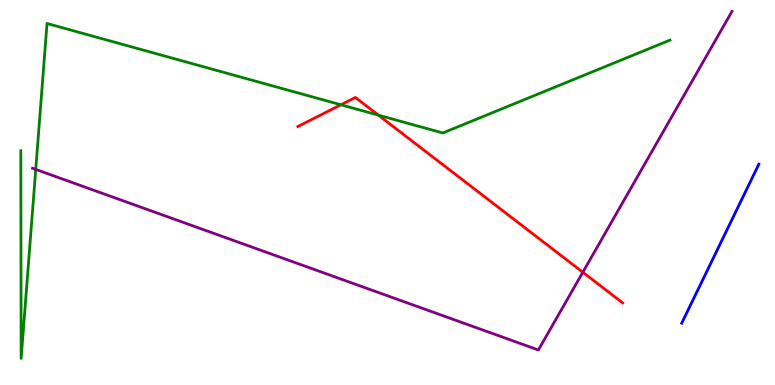[{'lines': ['blue', 'red'], 'intersections': []}, {'lines': ['green', 'red'], 'intersections': [{'x': 4.4, 'y': 7.28}, {'x': 4.88, 'y': 7.01}]}, {'lines': ['purple', 'red'], 'intersections': [{'x': 7.52, 'y': 2.93}]}, {'lines': ['blue', 'green'], 'intersections': []}, {'lines': ['blue', 'purple'], 'intersections': []}, {'lines': ['green', 'purple'], 'intersections': [{'x': 0.461, 'y': 5.6}]}]